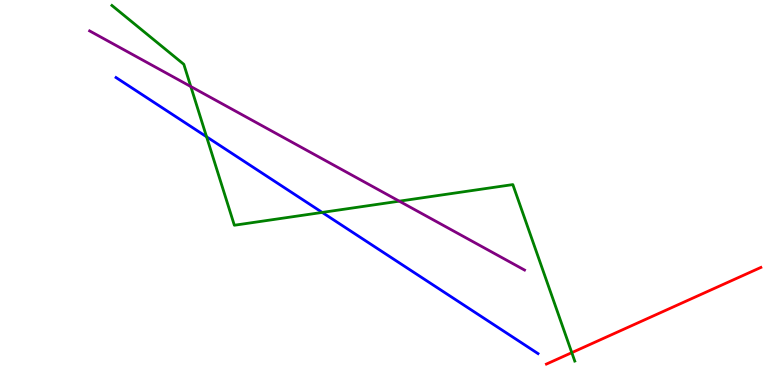[{'lines': ['blue', 'red'], 'intersections': []}, {'lines': ['green', 'red'], 'intersections': [{'x': 7.38, 'y': 0.84}]}, {'lines': ['purple', 'red'], 'intersections': []}, {'lines': ['blue', 'green'], 'intersections': [{'x': 2.67, 'y': 6.45}, {'x': 4.16, 'y': 4.48}]}, {'lines': ['blue', 'purple'], 'intersections': []}, {'lines': ['green', 'purple'], 'intersections': [{'x': 2.46, 'y': 7.75}, {'x': 5.15, 'y': 4.77}]}]